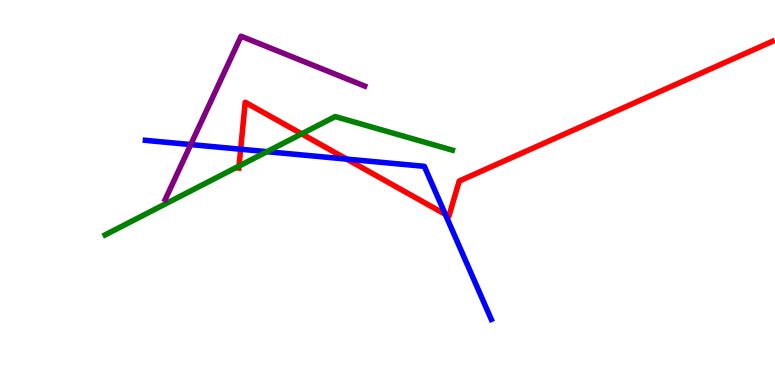[{'lines': ['blue', 'red'], 'intersections': [{'x': 3.11, 'y': 6.12}, {'x': 4.47, 'y': 5.87}, {'x': 5.75, 'y': 4.43}]}, {'lines': ['green', 'red'], 'intersections': [{'x': 3.08, 'y': 5.69}, {'x': 3.89, 'y': 6.52}]}, {'lines': ['purple', 'red'], 'intersections': []}, {'lines': ['blue', 'green'], 'intersections': [{'x': 3.44, 'y': 6.06}]}, {'lines': ['blue', 'purple'], 'intersections': [{'x': 2.46, 'y': 6.25}]}, {'lines': ['green', 'purple'], 'intersections': []}]